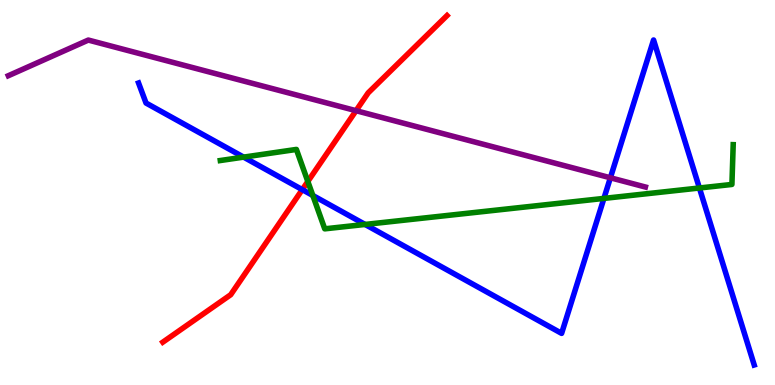[{'lines': ['blue', 'red'], 'intersections': [{'x': 3.9, 'y': 5.07}]}, {'lines': ['green', 'red'], 'intersections': [{'x': 3.97, 'y': 5.29}]}, {'lines': ['purple', 'red'], 'intersections': [{'x': 4.59, 'y': 7.13}]}, {'lines': ['blue', 'green'], 'intersections': [{'x': 3.14, 'y': 5.92}, {'x': 4.04, 'y': 4.92}, {'x': 4.71, 'y': 4.17}, {'x': 7.79, 'y': 4.85}, {'x': 9.02, 'y': 5.12}]}, {'lines': ['blue', 'purple'], 'intersections': [{'x': 7.88, 'y': 5.38}]}, {'lines': ['green', 'purple'], 'intersections': []}]